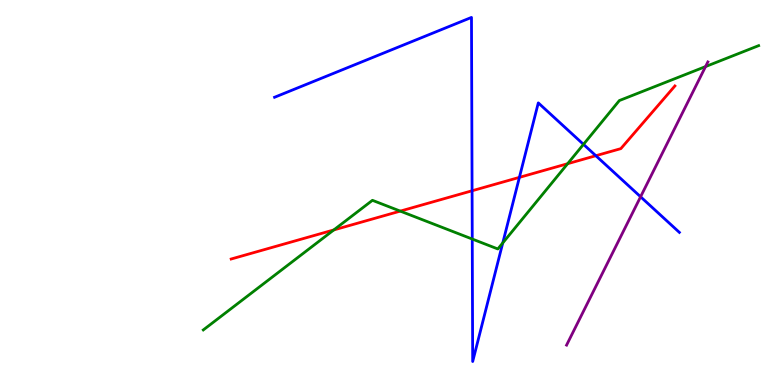[{'lines': ['blue', 'red'], 'intersections': [{'x': 6.09, 'y': 5.04}, {'x': 6.7, 'y': 5.39}, {'x': 7.69, 'y': 5.96}]}, {'lines': ['green', 'red'], 'intersections': [{'x': 4.31, 'y': 4.03}, {'x': 5.16, 'y': 4.52}, {'x': 7.32, 'y': 5.75}]}, {'lines': ['purple', 'red'], 'intersections': []}, {'lines': ['blue', 'green'], 'intersections': [{'x': 6.09, 'y': 3.79}, {'x': 6.49, 'y': 3.69}, {'x': 7.53, 'y': 6.25}]}, {'lines': ['blue', 'purple'], 'intersections': [{'x': 8.27, 'y': 4.89}]}, {'lines': ['green', 'purple'], 'intersections': [{'x': 9.1, 'y': 8.27}]}]